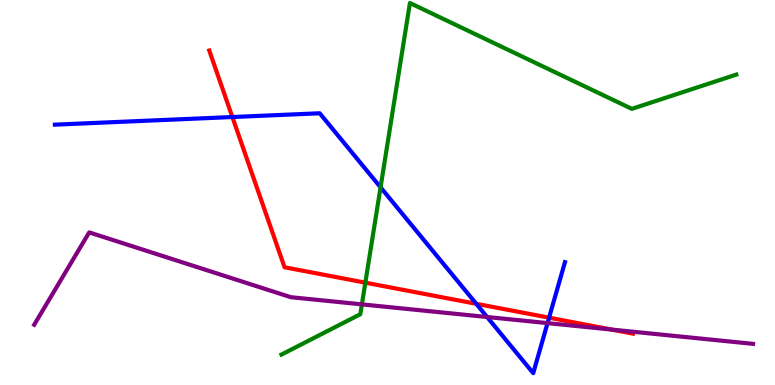[{'lines': ['blue', 'red'], 'intersections': [{'x': 3.0, 'y': 6.96}, {'x': 6.15, 'y': 2.11}, {'x': 7.09, 'y': 1.75}]}, {'lines': ['green', 'red'], 'intersections': [{'x': 4.71, 'y': 2.66}]}, {'lines': ['purple', 'red'], 'intersections': [{'x': 7.89, 'y': 1.44}]}, {'lines': ['blue', 'green'], 'intersections': [{'x': 4.91, 'y': 5.13}]}, {'lines': ['blue', 'purple'], 'intersections': [{'x': 6.29, 'y': 1.77}, {'x': 7.06, 'y': 1.61}]}, {'lines': ['green', 'purple'], 'intersections': [{'x': 4.67, 'y': 2.09}]}]